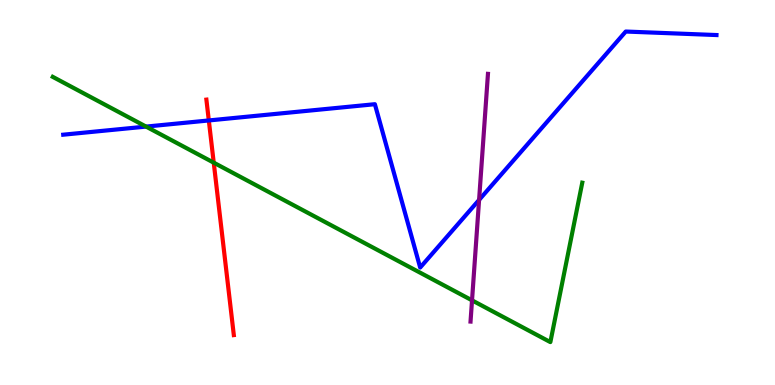[{'lines': ['blue', 'red'], 'intersections': [{'x': 2.69, 'y': 6.87}]}, {'lines': ['green', 'red'], 'intersections': [{'x': 2.76, 'y': 5.77}]}, {'lines': ['purple', 'red'], 'intersections': []}, {'lines': ['blue', 'green'], 'intersections': [{'x': 1.88, 'y': 6.71}]}, {'lines': ['blue', 'purple'], 'intersections': [{'x': 6.18, 'y': 4.81}]}, {'lines': ['green', 'purple'], 'intersections': [{'x': 6.09, 'y': 2.2}]}]